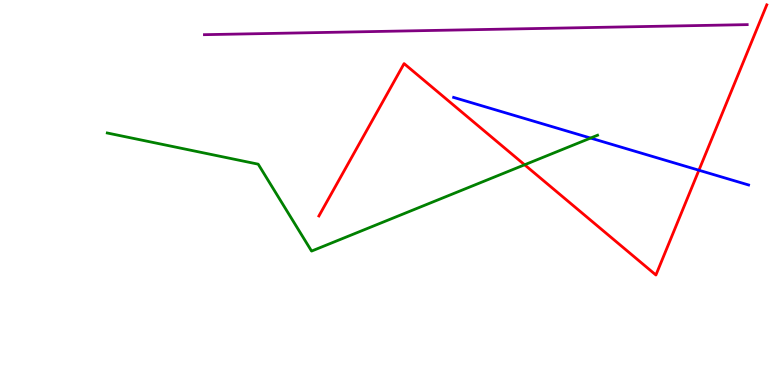[{'lines': ['blue', 'red'], 'intersections': [{'x': 9.02, 'y': 5.58}]}, {'lines': ['green', 'red'], 'intersections': [{'x': 6.77, 'y': 5.72}]}, {'lines': ['purple', 'red'], 'intersections': []}, {'lines': ['blue', 'green'], 'intersections': [{'x': 7.62, 'y': 6.41}]}, {'lines': ['blue', 'purple'], 'intersections': []}, {'lines': ['green', 'purple'], 'intersections': []}]